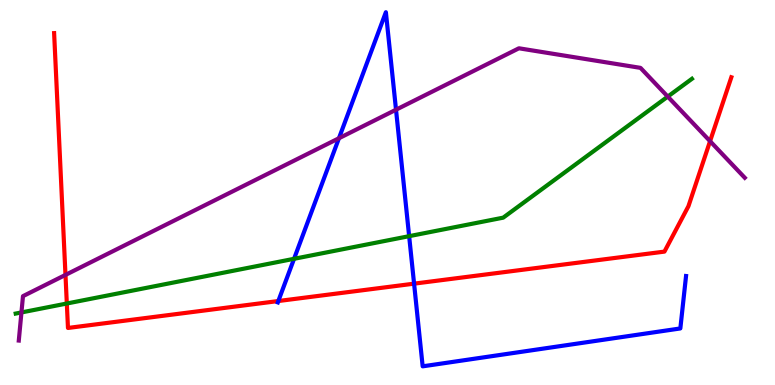[{'lines': ['blue', 'red'], 'intersections': [{'x': 3.59, 'y': 2.18}, {'x': 5.34, 'y': 2.63}]}, {'lines': ['green', 'red'], 'intersections': [{'x': 0.862, 'y': 2.12}]}, {'lines': ['purple', 'red'], 'intersections': [{'x': 0.845, 'y': 2.86}, {'x': 9.16, 'y': 6.33}]}, {'lines': ['blue', 'green'], 'intersections': [{'x': 3.79, 'y': 3.28}, {'x': 5.28, 'y': 3.87}]}, {'lines': ['blue', 'purple'], 'intersections': [{'x': 4.37, 'y': 6.41}, {'x': 5.11, 'y': 7.15}]}, {'lines': ['green', 'purple'], 'intersections': [{'x': 0.277, 'y': 1.88}, {'x': 8.62, 'y': 7.49}]}]